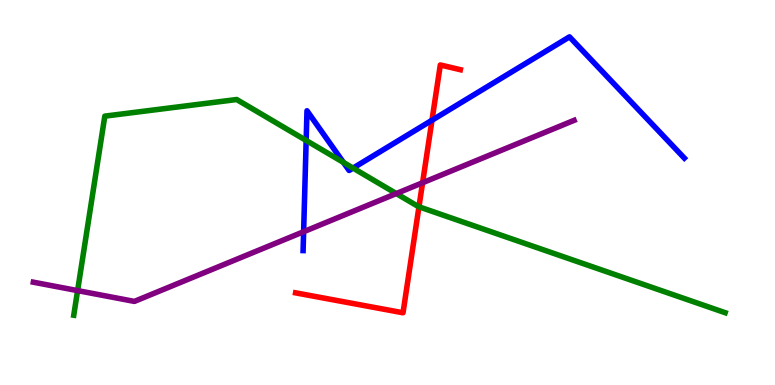[{'lines': ['blue', 'red'], 'intersections': [{'x': 5.57, 'y': 6.88}]}, {'lines': ['green', 'red'], 'intersections': [{'x': 5.41, 'y': 4.63}]}, {'lines': ['purple', 'red'], 'intersections': [{'x': 5.45, 'y': 5.25}]}, {'lines': ['blue', 'green'], 'intersections': [{'x': 3.95, 'y': 6.35}, {'x': 4.43, 'y': 5.78}, {'x': 4.56, 'y': 5.63}]}, {'lines': ['blue', 'purple'], 'intersections': [{'x': 3.92, 'y': 3.98}]}, {'lines': ['green', 'purple'], 'intersections': [{'x': 1.0, 'y': 2.45}, {'x': 5.11, 'y': 4.97}]}]